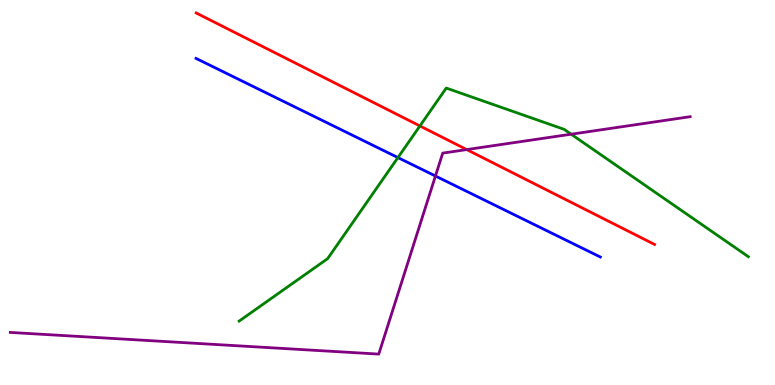[{'lines': ['blue', 'red'], 'intersections': []}, {'lines': ['green', 'red'], 'intersections': [{'x': 5.42, 'y': 6.73}]}, {'lines': ['purple', 'red'], 'intersections': [{'x': 6.02, 'y': 6.11}]}, {'lines': ['blue', 'green'], 'intersections': [{'x': 5.13, 'y': 5.91}]}, {'lines': ['blue', 'purple'], 'intersections': [{'x': 5.62, 'y': 5.43}]}, {'lines': ['green', 'purple'], 'intersections': [{'x': 7.37, 'y': 6.51}]}]